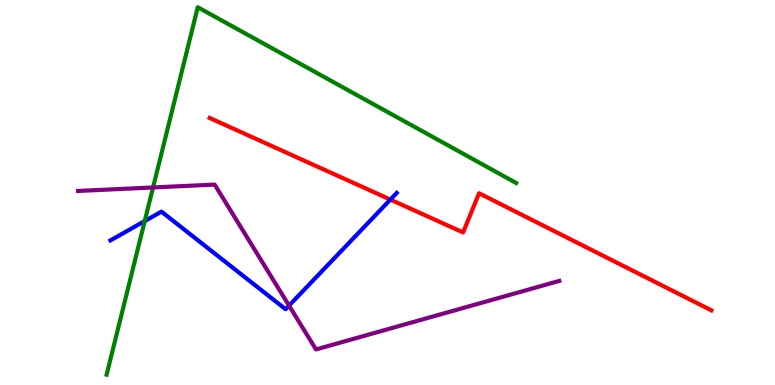[{'lines': ['blue', 'red'], 'intersections': [{'x': 5.04, 'y': 4.82}]}, {'lines': ['green', 'red'], 'intersections': []}, {'lines': ['purple', 'red'], 'intersections': []}, {'lines': ['blue', 'green'], 'intersections': [{'x': 1.87, 'y': 4.26}]}, {'lines': ['blue', 'purple'], 'intersections': [{'x': 3.73, 'y': 2.06}]}, {'lines': ['green', 'purple'], 'intersections': [{'x': 1.97, 'y': 5.13}]}]